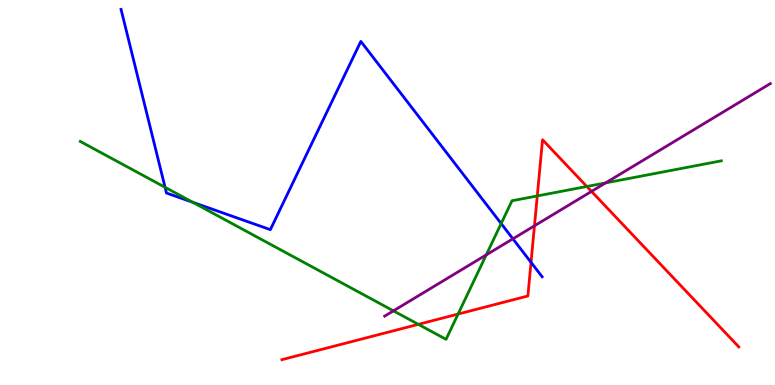[{'lines': ['blue', 'red'], 'intersections': [{'x': 6.85, 'y': 3.19}]}, {'lines': ['green', 'red'], 'intersections': [{'x': 5.4, 'y': 1.58}, {'x': 5.91, 'y': 1.84}, {'x': 6.93, 'y': 4.91}, {'x': 7.57, 'y': 5.16}]}, {'lines': ['purple', 'red'], 'intersections': [{'x': 6.9, 'y': 4.13}, {'x': 7.63, 'y': 5.03}]}, {'lines': ['blue', 'green'], 'intersections': [{'x': 2.13, 'y': 5.13}, {'x': 2.49, 'y': 4.75}, {'x': 6.47, 'y': 4.19}]}, {'lines': ['blue', 'purple'], 'intersections': [{'x': 6.62, 'y': 3.8}]}, {'lines': ['green', 'purple'], 'intersections': [{'x': 5.08, 'y': 1.93}, {'x': 6.27, 'y': 3.38}, {'x': 7.81, 'y': 5.25}]}]